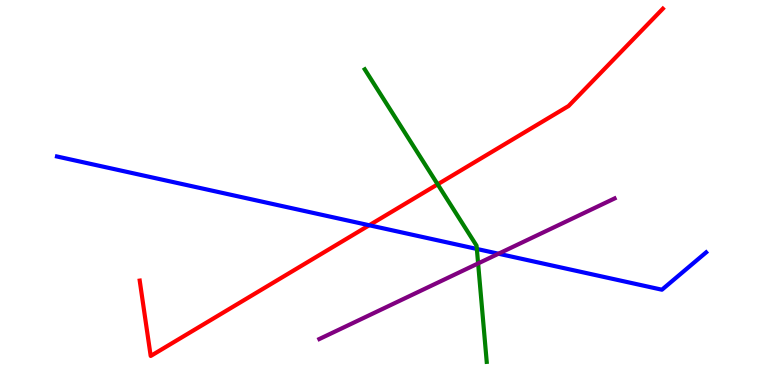[{'lines': ['blue', 'red'], 'intersections': [{'x': 4.76, 'y': 4.15}]}, {'lines': ['green', 'red'], 'intersections': [{'x': 5.65, 'y': 5.21}]}, {'lines': ['purple', 'red'], 'intersections': []}, {'lines': ['blue', 'green'], 'intersections': [{'x': 6.15, 'y': 3.53}]}, {'lines': ['blue', 'purple'], 'intersections': [{'x': 6.43, 'y': 3.41}]}, {'lines': ['green', 'purple'], 'intersections': [{'x': 6.17, 'y': 3.16}]}]